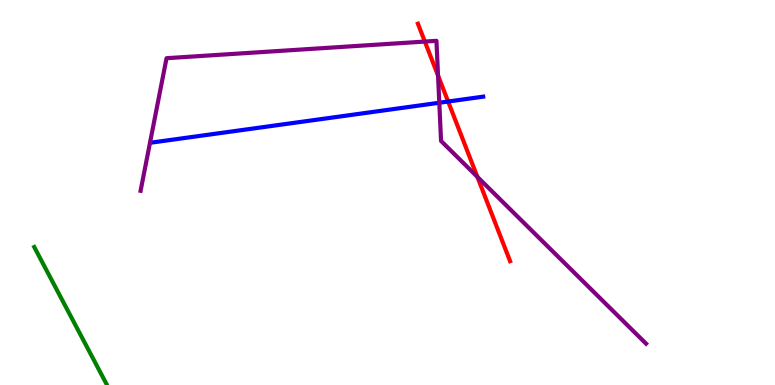[{'lines': ['blue', 'red'], 'intersections': [{'x': 5.78, 'y': 7.36}]}, {'lines': ['green', 'red'], 'intersections': []}, {'lines': ['purple', 'red'], 'intersections': [{'x': 5.48, 'y': 8.92}, {'x': 5.65, 'y': 8.04}, {'x': 6.16, 'y': 5.41}]}, {'lines': ['blue', 'green'], 'intersections': []}, {'lines': ['blue', 'purple'], 'intersections': [{'x': 5.67, 'y': 7.33}]}, {'lines': ['green', 'purple'], 'intersections': []}]